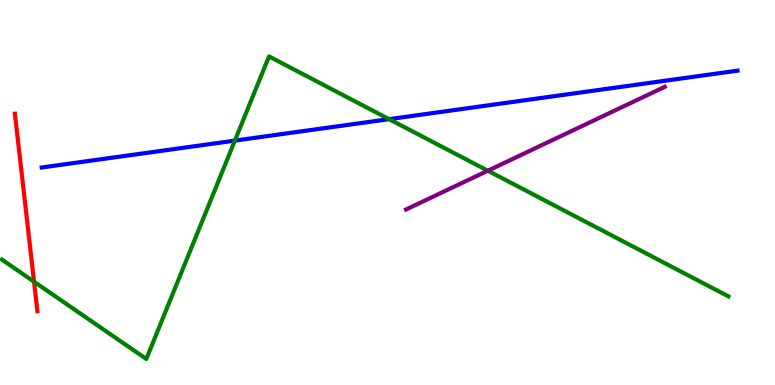[{'lines': ['blue', 'red'], 'intersections': []}, {'lines': ['green', 'red'], 'intersections': [{'x': 0.439, 'y': 2.68}]}, {'lines': ['purple', 'red'], 'intersections': []}, {'lines': ['blue', 'green'], 'intersections': [{'x': 3.03, 'y': 6.35}, {'x': 5.02, 'y': 6.9}]}, {'lines': ['blue', 'purple'], 'intersections': []}, {'lines': ['green', 'purple'], 'intersections': [{'x': 6.29, 'y': 5.57}]}]